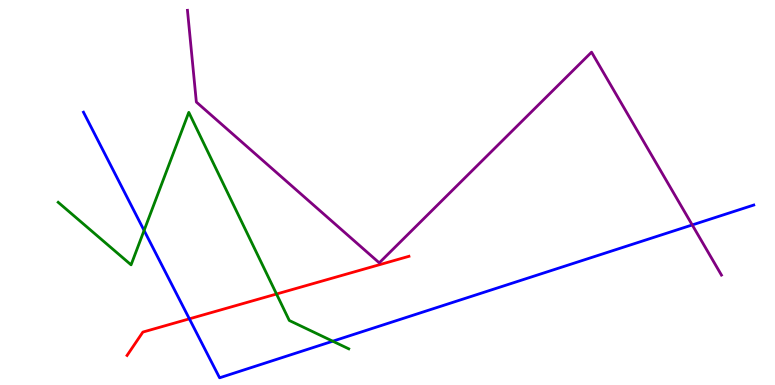[{'lines': ['blue', 'red'], 'intersections': [{'x': 2.44, 'y': 1.72}]}, {'lines': ['green', 'red'], 'intersections': [{'x': 3.57, 'y': 2.36}]}, {'lines': ['purple', 'red'], 'intersections': []}, {'lines': ['blue', 'green'], 'intersections': [{'x': 1.86, 'y': 4.01}, {'x': 4.29, 'y': 1.14}]}, {'lines': ['blue', 'purple'], 'intersections': [{'x': 8.93, 'y': 4.16}]}, {'lines': ['green', 'purple'], 'intersections': []}]